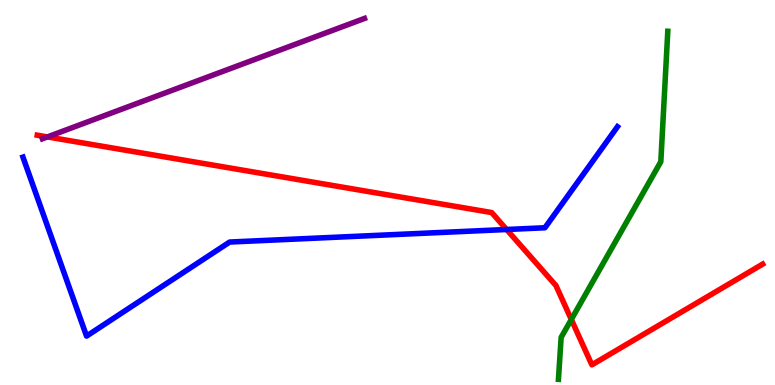[{'lines': ['blue', 'red'], 'intersections': [{'x': 6.54, 'y': 4.04}]}, {'lines': ['green', 'red'], 'intersections': [{'x': 7.37, 'y': 1.7}]}, {'lines': ['purple', 'red'], 'intersections': [{'x': 0.612, 'y': 6.44}]}, {'lines': ['blue', 'green'], 'intersections': []}, {'lines': ['blue', 'purple'], 'intersections': []}, {'lines': ['green', 'purple'], 'intersections': []}]